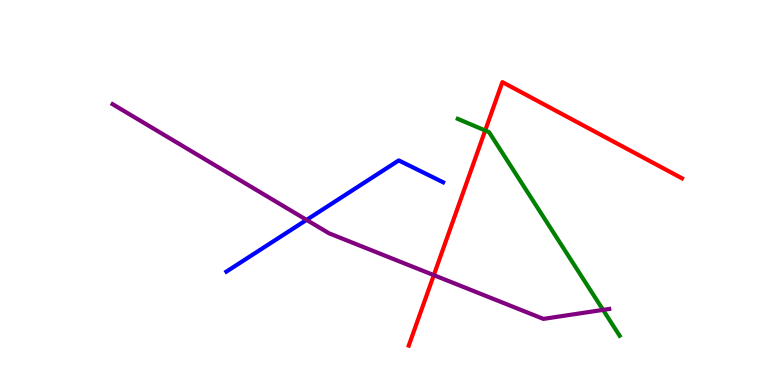[{'lines': ['blue', 'red'], 'intersections': []}, {'lines': ['green', 'red'], 'intersections': [{'x': 6.26, 'y': 6.61}]}, {'lines': ['purple', 'red'], 'intersections': [{'x': 5.6, 'y': 2.85}]}, {'lines': ['blue', 'green'], 'intersections': []}, {'lines': ['blue', 'purple'], 'intersections': [{'x': 3.96, 'y': 4.29}]}, {'lines': ['green', 'purple'], 'intersections': [{'x': 7.78, 'y': 1.95}]}]